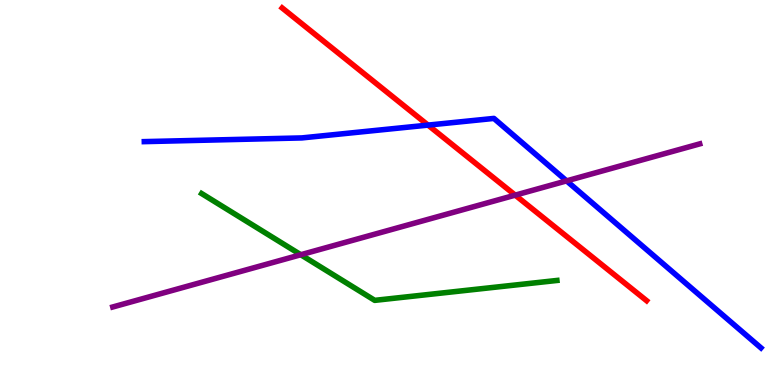[{'lines': ['blue', 'red'], 'intersections': [{'x': 5.52, 'y': 6.75}]}, {'lines': ['green', 'red'], 'intersections': []}, {'lines': ['purple', 'red'], 'intersections': [{'x': 6.65, 'y': 4.93}]}, {'lines': ['blue', 'green'], 'intersections': []}, {'lines': ['blue', 'purple'], 'intersections': [{'x': 7.31, 'y': 5.3}]}, {'lines': ['green', 'purple'], 'intersections': [{'x': 3.88, 'y': 3.38}]}]